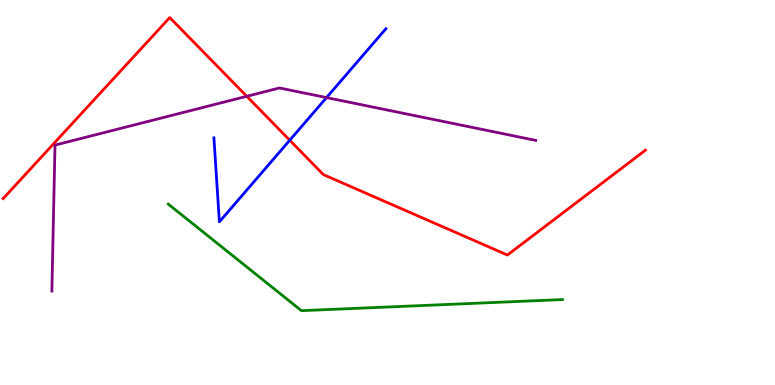[{'lines': ['blue', 'red'], 'intersections': [{'x': 3.74, 'y': 6.36}]}, {'lines': ['green', 'red'], 'intersections': []}, {'lines': ['purple', 'red'], 'intersections': [{'x': 3.18, 'y': 7.5}]}, {'lines': ['blue', 'green'], 'intersections': []}, {'lines': ['blue', 'purple'], 'intersections': [{'x': 4.21, 'y': 7.47}]}, {'lines': ['green', 'purple'], 'intersections': []}]